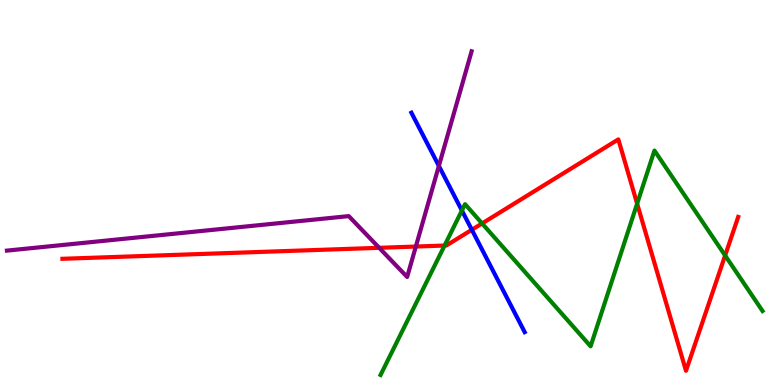[{'lines': ['blue', 'red'], 'intersections': [{'x': 6.09, 'y': 4.03}]}, {'lines': ['green', 'red'], 'intersections': [{'x': 5.74, 'y': 3.62}, {'x': 6.22, 'y': 4.2}, {'x': 8.22, 'y': 4.71}, {'x': 9.36, 'y': 3.36}]}, {'lines': ['purple', 'red'], 'intersections': [{'x': 4.89, 'y': 3.56}, {'x': 5.37, 'y': 3.6}]}, {'lines': ['blue', 'green'], 'intersections': [{'x': 5.96, 'y': 4.53}]}, {'lines': ['blue', 'purple'], 'intersections': [{'x': 5.66, 'y': 5.69}]}, {'lines': ['green', 'purple'], 'intersections': []}]